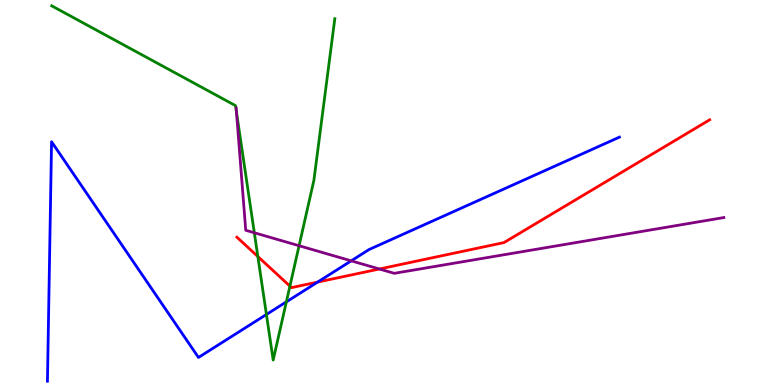[{'lines': ['blue', 'red'], 'intersections': [{'x': 4.1, 'y': 2.67}]}, {'lines': ['green', 'red'], 'intersections': [{'x': 3.33, 'y': 3.34}, {'x': 3.74, 'y': 2.57}]}, {'lines': ['purple', 'red'], 'intersections': [{'x': 4.89, 'y': 3.01}]}, {'lines': ['blue', 'green'], 'intersections': [{'x': 3.44, 'y': 1.83}, {'x': 3.69, 'y': 2.16}]}, {'lines': ['blue', 'purple'], 'intersections': [{'x': 4.53, 'y': 3.22}]}, {'lines': ['green', 'purple'], 'intersections': [{'x': 3.05, 'y': 7.09}, {'x': 3.28, 'y': 3.95}, {'x': 3.86, 'y': 3.62}]}]